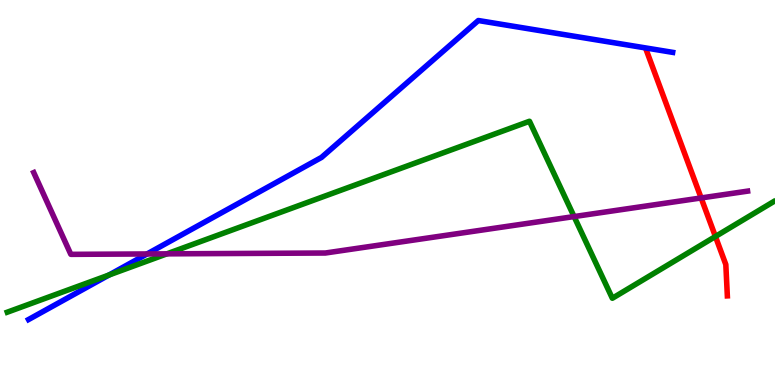[{'lines': ['blue', 'red'], 'intersections': []}, {'lines': ['green', 'red'], 'intersections': [{'x': 9.23, 'y': 3.86}]}, {'lines': ['purple', 'red'], 'intersections': [{'x': 9.05, 'y': 4.86}]}, {'lines': ['blue', 'green'], 'intersections': [{'x': 1.41, 'y': 2.86}]}, {'lines': ['blue', 'purple'], 'intersections': [{'x': 1.9, 'y': 3.4}]}, {'lines': ['green', 'purple'], 'intersections': [{'x': 2.15, 'y': 3.41}, {'x': 7.41, 'y': 4.37}]}]